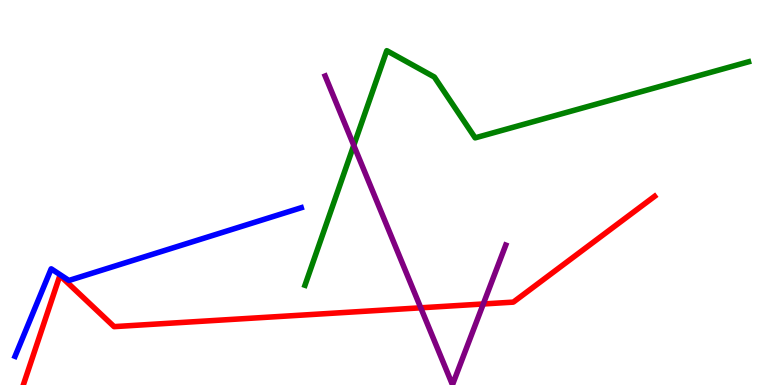[{'lines': ['blue', 'red'], 'intersections': []}, {'lines': ['green', 'red'], 'intersections': []}, {'lines': ['purple', 'red'], 'intersections': [{'x': 5.43, 'y': 2.0}, {'x': 6.24, 'y': 2.1}]}, {'lines': ['blue', 'green'], 'intersections': []}, {'lines': ['blue', 'purple'], 'intersections': []}, {'lines': ['green', 'purple'], 'intersections': [{'x': 4.56, 'y': 6.22}]}]